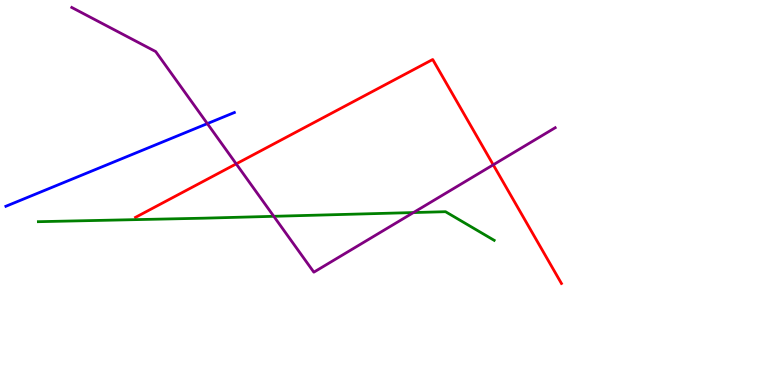[{'lines': ['blue', 'red'], 'intersections': []}, {'lines': ['green', 'red'], 'intersections': []}, {'lines': ['purple', 'red'], 'intersections': [{'x': 3.05, 'y': 5.74}, {'x': 6.36, 'y': 5.72}]}, {'lines': ['blue', 'green'], 'intersections': []}, {'lines': ['blue', 'purple'], 'intersections': [{'x': 2.68, 'y': 6.79}]}, {'lines': ['green', 'purple'], 'intersections': [{'x': 3.53, 'y': 4.38}, {'x': 5.33, 'y': 4.48}]}]